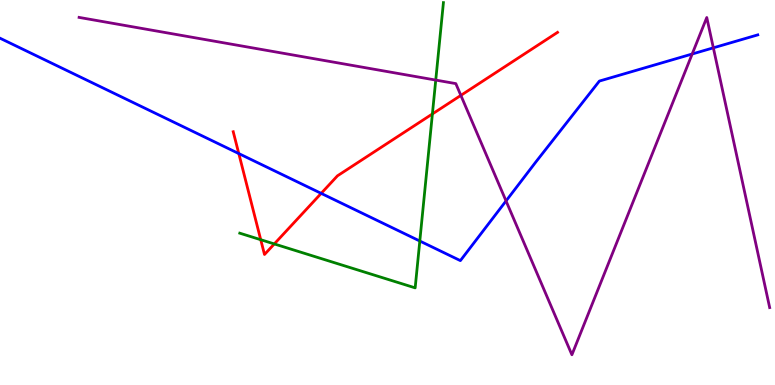[{'lines': ['blue', 'red'], 'intersections': [{'x': 3.08, 'y': 6.01}, {'x': 4.14, 'y': 4.98}]}, {'lines': ['green', 'red'], 'intersections': [{'x': 3.36, 'y': 3.77}, {'x': 3.54, 'y': 3.66}, {'x': 5.58, 'y': 7.04}]}, {'lines': ['purple', 'red'], 'intersections': [{'x': 5.95, 'y': 7.52}]}, {'lines': ['blue', 'green'], 'intersections': [{'x': 5.42, 'y': 3.74}]}, {'lines': ['blue', 'purple'], 'intersections': [{'x': 6.53, 'y': 4.78}, {'x': 8.93, 'y': 8.6}, {'x': 9.2, 'y': 8.76}]}, {'lines': ['green', 'purple'], 'intersections': [{'x': 5.62, 'y': 7.92}]}]